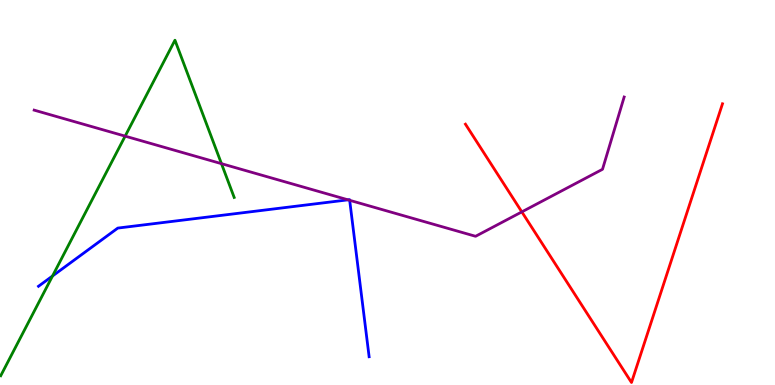[{'lines': ['blue', 'red'], 'intersections': []}, {'lines': ['green', 'red'], 'intersections': []}, {'lines': ['purple', 'red'], 'intersections': [{'x': 6.73, 'y': 4.5}]}, {'lines': ['blue', 'green'], 'intersections': [{'x': 0.678, 'y': 2.83}]}, {'lines': ['blue', 'purple'], 'intersections': [{'x': 4.49, 'y': 4.81}, {'x': 4.51, 'y': 4.8}]}, {'lines': ['green', 'purple'], 'intersections': [{'x': 1.61, 'y': 6.46}, {'x': 2.86, 'y': 5.75}]}]